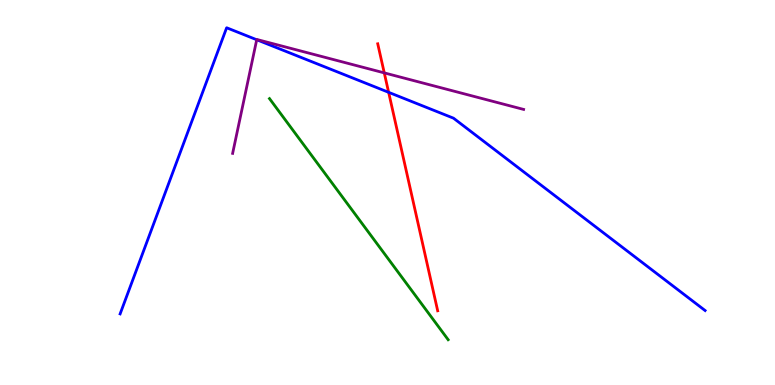[{'lines': ['blue', 'red'], 'intersections': [{'x': 5.01, 'y': 7.6}]}, {'lines': ['green', 'red'], 'intersections': []}, {'lines': ['purple', 'red'], 'intersections': [{'x': 4.96, 'y': 8.11}]}, {'lines': ['blue', 'green'], 'intersections': []}, {'lines': ['blue', 'purple'], 'intersections': [{'x': 3.31, 'y': 8.97}]}, {'lines': ['green', 'purple'], 'intersections': []}]